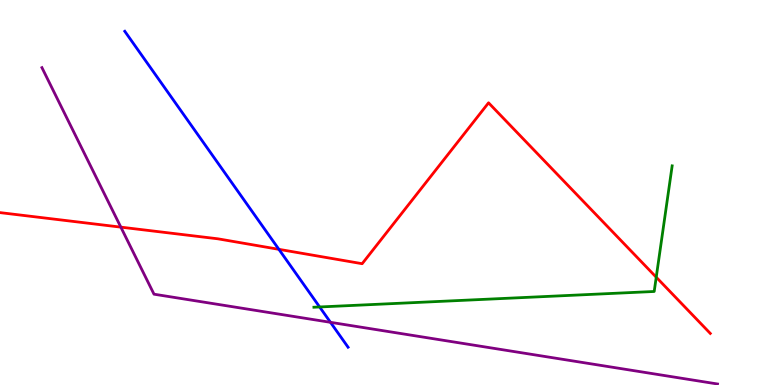[{'lines': ['blue', 'red'], 'intersections': [{'x': 3.6, 'y': 3.52}]}, {'lines': ['green', 'red'], 'intersections': [{'x': 8.47, 'y': 2.8}]}, {'lines': ['purple', 'red'], 'intersections': [{'x': 1.56, 'y': 4.1}]}, {'lines': ['blue', 'green'], 'intersections': [{'x': 4.12, 'y': 2.03}]}, {'lines': ['blue', 'purple'], 'intersections': [{'x': 4.26, 'y': 1.63}]}, {'lines': ['green', 'purple'], 'intersections': []}]